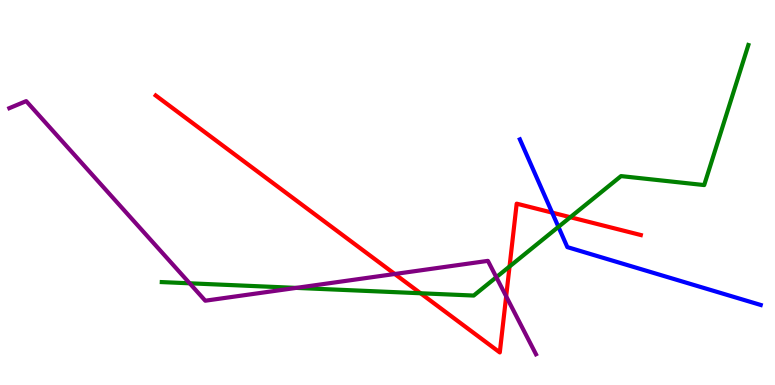[{'lines': ['blue', 'red'], 'intersections': [{'x': 7.12, 'y': 4.48}]}, {'lines': ['green', 'red'], 'intersections': [{'x': 5.43, 'y': 2.38}, {'x': 6.57, 'y': 3.08}, {'x': 7.36, 'y': 4.36}]}, {'lines': ['purple', 'red'], 'intersections': [{'x': 5.09, 'y': 2.88}, {'x': 6.53, 'y': 2.3}]}, {'lines': ['blue', 'green'], 'intersections': [{'x': 7.21, 'y': 4.11}]}, {'lines': ['blue', 'purple'], 'intersections': []}, {'lines': ['green', 'purple'], 'intersections': [{'x': 2.45, 'y': 2.64}, {'x': 3.82, 'y': 2.52}, {'x': 6.4, 'y': 2.8}]}]